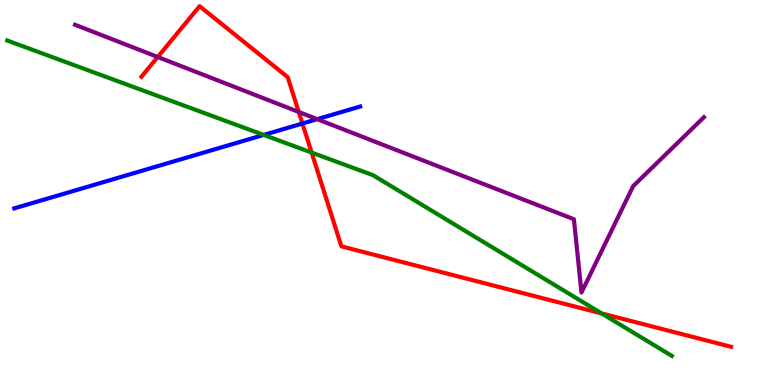[{'lines': ['blue', 'red'], 'intersections': [{'x': 3.9, 'y': 6.79}]}, {'lines': ['green', 'red'], 'intersections': [{'x': 4.02, 'y': 6.04}, {'x': 7.76, 'y': 1.86}]}, {'lines': ['purple', 'red'], 'intersections': [{'x': 2.04, 'y': 8.52}, {'x': 3.85, 'y': 7.09}]}, {'lines': ['blue', 'green'], 'intersections': [{'x': 3.4, 'y': 6.5}]}, {'lines': ['blue', 'purple'], 'intersections': [{'x': 4.09, 'y': 6.9}]}, {'lines': ['green', 'purple'], 'intersections': []}]